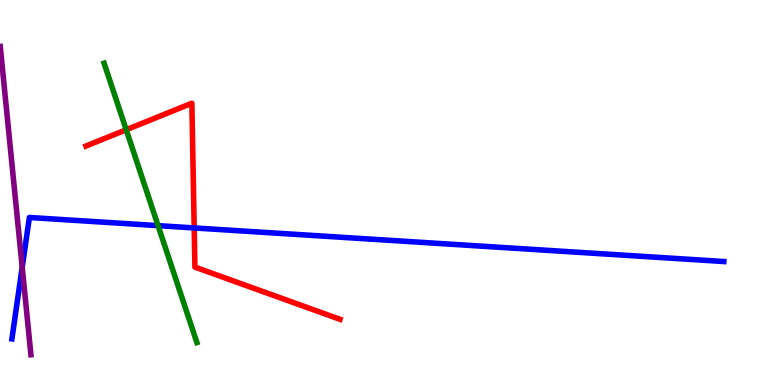[{'lines': ['blue', 'red'], 'intersections': [{'x': 2.51, 'y': 4.08}]}, {'lines': ['green', 'red'], 'intersections': [{'x': 1.63, 'y': 6.63}]}, {'lines': ['purple', 'red'], 'intersections': []}, {'lines': ['blue', 'green'], 'intersections': [{'x': 2.04, 'y': 4.14}]}, {'lines': ['blue', 'purple'], 'intersections': [{'x': 0.287, 'y': 3.06}]}, {'lines': ['green', 'purple'], 'intersections': []}]